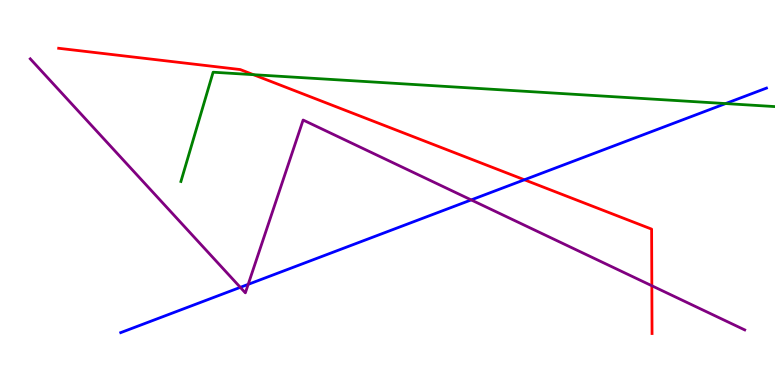[{'lines': ['blue', 'red'], 'intersections': [{'x': 6.77, 'y': 5.33}]}, {'lines': ['green', 'red'], 'intersections': [{'x': 3.27, 'y': 8.06}]}, {'lines': ['purple', 'red'], 'intersections': [{'x': 8.41, 'y': 2.58}]}, {'lines': ['blue', 'green'], 'intersections': [{'x': 9.36, 'y': 7.31}]}, {'lines': ['blue', 'purple'], 'intersections': [{'x': 3.1, 'y': 2.54}, {'x': 3.2, 'y': 2.61}, {'x': 6.08, 'y': 4.81}]}, {'lines': ['green', 'purple'], 'intersections': []}]